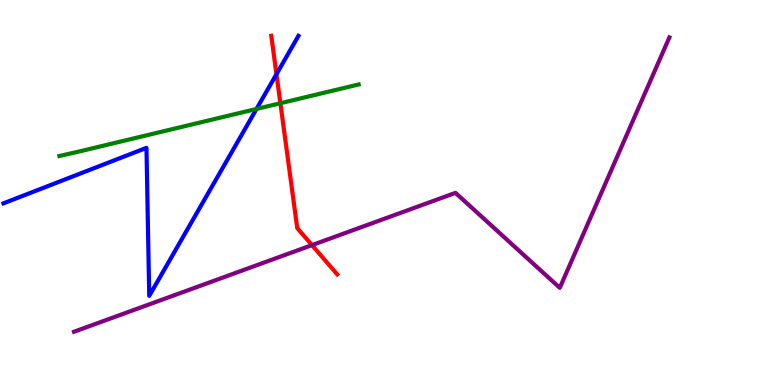[{'lines': ['blue', 'red'], 'intersections': [{'x': 3.57, 'y': 8.07}]}, {'lines': ['green', 'red'], 'intersections': [{'x': 3.62, 'y': 7.32}]}, {'lines': ['purple', 'red'], 'intersections': [{'x': 4.03, 'y': 3.63}]}, {'lines': ['blue', 'green'], 'intersections': [{'x': 3.31, 'y': 7.17}]}, {'lines': ['blue', 'purple'], 'intersections': []}, {'lines': ['green', 'purple'], 'intersections': []}]